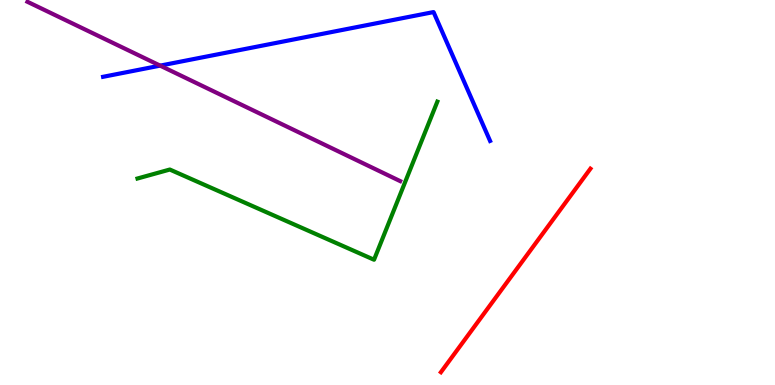[{'lines': ['blue', 'red'], 'intersections': []}, {'lines': ['green', 'red'], 'intersections': []}, {'lines': ['purple', 'red'], 'intersections': []}, {'lines': ['blue', 'green'], 'intersections': []}, {'lines': ['blue', 'purple'], 'intersections': [{'x': 2.07, 'y': 8.3}]}, {'lines': ['green', 'purple'], 'intersections': []}]